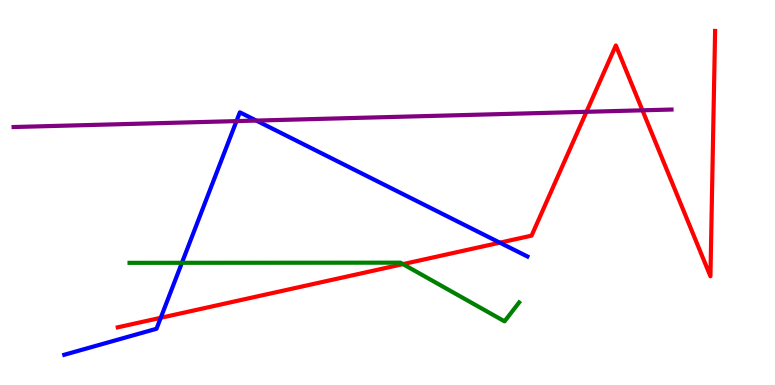[{'lines': ['blue', 'red'], 'intersections': [{'x': 2.07, 'y': 1.75}, {'x': 6.45, 'y': 3.7}]}, {'lines': ['green', 'red'], 'intersections': [{'x': 5.2, 'y': 3.14}]}, {'lines': ['purple', 'red'], 'intersections': [{'x': 7.57, 'y': 7.1}, {'x': 8.29, 'y': 7.13}]}, {'lines': ['blue', 'green'], 'intersections': [{'x': 2.35, 'y': 3.17}]}, {'lines': ['blue', 'purple'], 'intersections': [{'x': 3.05, 'y': 6.85}, {'x': 3.31, 'y': 6.87}]}, {'lines': ['green', 'purple'], 'intersections': []}]